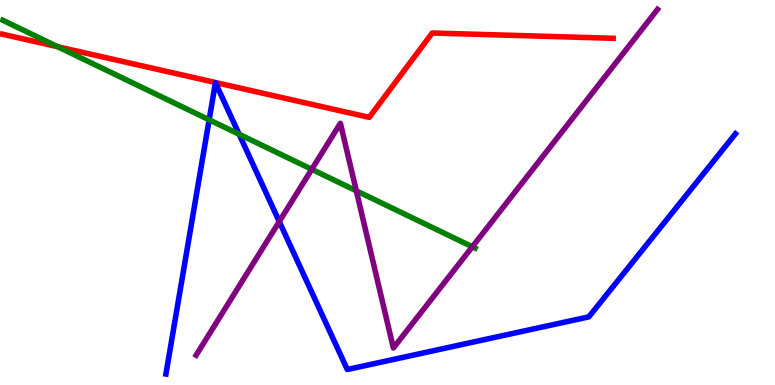[{'lines': ['blue', 'red'], 'intersections': []}, {'lines': ['green', 'red'], 'intersections': [{'x': 0.744, 'y': 8.79}]}, {'lines': ['purple', 'red'], 'intersections': []}, {'lines': ['blue', 'green'], 'intersections': [{'x': 2.7, 'y': 6.89}, {'x': 3.09, 'y': 6.51}]}, {'lines': ['blue', 'purple'], 'intersections': [{'x': 3.6, 'y': 4.25}]}, {'lines': ['green', 'purple'], 'intersections': [{'x': 4.02, 'y': 5.6}, {'x': 4.6, 'y': 5.04}, {'x': 6.09, 'y': 3.59}]}]